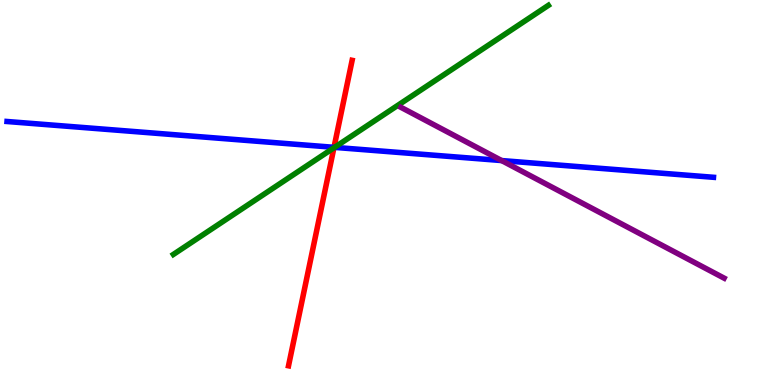[{'lines': ['blue', 'red'], 'intersections': [{'x': 4.31, 'y': 6.17}]}, {'lines': ['green', 'red'], 'intersections': [{'x': 4.31, 'y': 6.16}]}, {'lines': ['purple', 'red'], 'intersections': []}, {'lines': ['blue', 'green'], 'intersections': [{'x': 4.32, 'y': 6.17}]}, {'lines': ['blue', 'purple'], 'intersections': [{'x': 6.47, 'y': 5.83}]}, {'lines': ['green', 'purple'], 'intersections': []}]